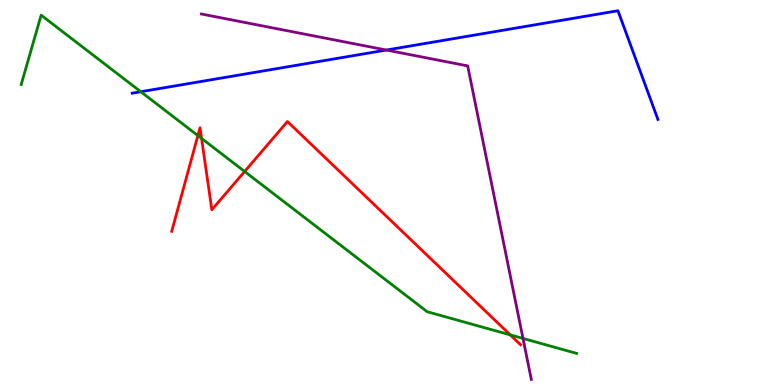[{'lines': ['blue', 'red'], 'intersections': []}, {'lines': ['green', 'red'], 'intersections': [{'x': 2.55, 'y': 6.48}, {'x': 2.6, 'y': 6.41}, {'x': 3.16, 'y': 5.55}, {'x': 6.58, 'y': 1.3}]}, {'lines': ['purple', 'red'], 'intersections': []}, {'lines': ['blue', 'green'], 'intersections': [{'x': 1.82, 'y': 7.62}]}, {'lines': ['blue', 'purple'], 'intersections': [{'x': 4.99, 'y': 8.7}]}, {'lines': ['green', 'purple'], 'intersections': [{'x': 6.75, 'y': 1.21}]}]